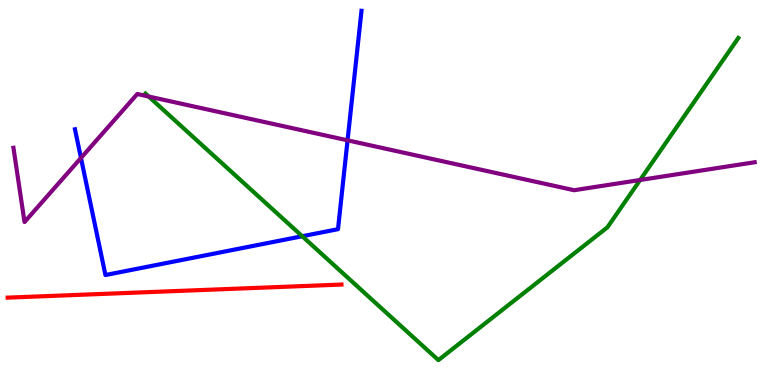[{'lines': ['blue', 'red'], 'intersections': []}, {'lines': ['green', 'red'], 'intersections': []}, {'lines': ['purple', 'red'], 'intersections': []}, {'lines': ['blue', 'green'], 'intersections': [{'x': 3.9, 'y': 3.86}]}, {'lines': ['blue', 'purple'], 'intersections': [{'x': 1.04, 'y': 5.9}, {'x': 4.48, 'y': 6.36}]}, {'lines': ['green', 'purple'], 'intersections': [{'x': 1.92, 'y': 7.49}, {'x': 8.26, 'y': 5.32}]}]